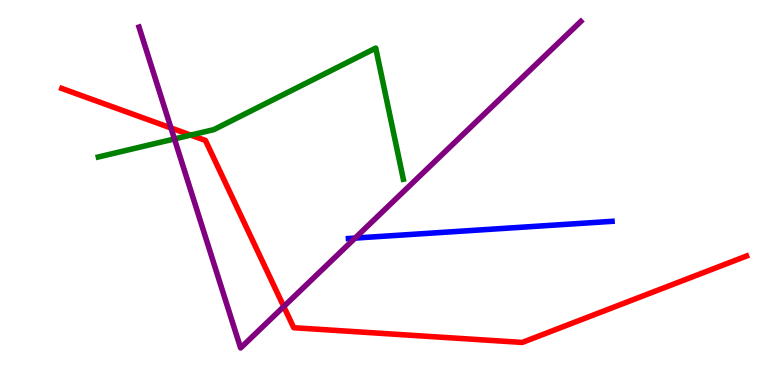[{'lines': ['blue', 'red'], 'intersections': []}, {'lines': ['green', 'red'], 'intersections': [{'x': 2.46, 'y': 6.49}]}, {'lines': ['purple', 'red'], 'intersections': [{'x': 2.21, 'y': 6.68}, {'x': 3.66, 'y': 2.04}]}, {'lines': ['blue', 'green'], 'intersections': []}, {'lines': ['blue', 'purple'], 'intersections': [{'x': 4.58, 'y': 3.82}]}, {'lines': ['green', 'purple'], 'intersections': [{'x': 2.25, 'y': 6.39}]}]